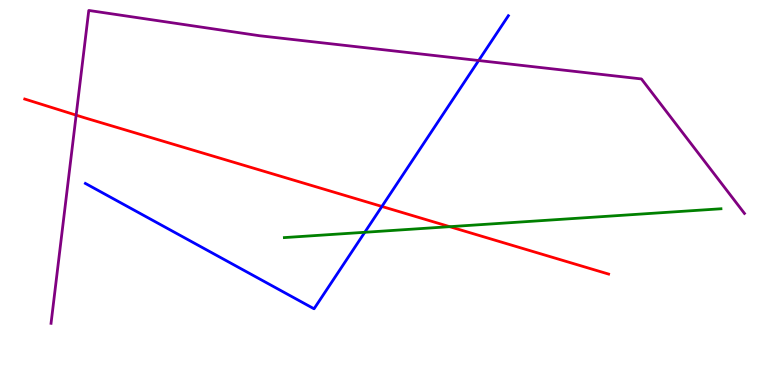[{'lines': ['blue', 'red'], 'intersections': [{'x': 4.93, 'y': 4.64}]}, {'lines': ['green', 'red'], 'intersections': [{'x': 5.8, 'y': 4.11}]}, {'lines': ['purple', 'red'], 'intersections': [{'x': 0.983, 'y': 7.01}]}, {'lines': ['blue', 'green'], 'intersections': [{'x': 4.71, 'y': 3.97}]}, {'lines': ['blue', 'purple'], 'intersections': [{'x': 6.18, 'y': 8.43}]}, {'lines': ['green', 'purple'], 'intersections': []}]